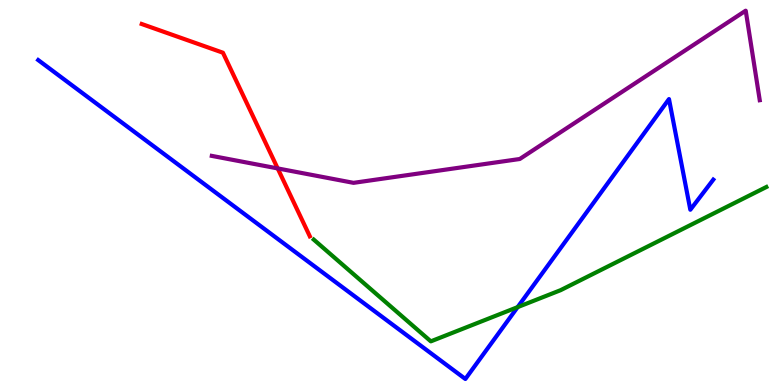[{'lines': ['blue', 'red'], 'intersections': []}, {'lines': ['green', 'red'], 'intersections': []}, {'lines': ['purple', 'red'], 'intersections': [{'x': 3.58, 'y': 5.63}]}, {'lines': ['blue', 'green'], 'intersections': [{'x': 6.68, 'y': 2.02}]}, {'lines': ['blue', 'purple'], 'intersections': []}, {'lines': ['green', 'purple'], 'intersections': []}]